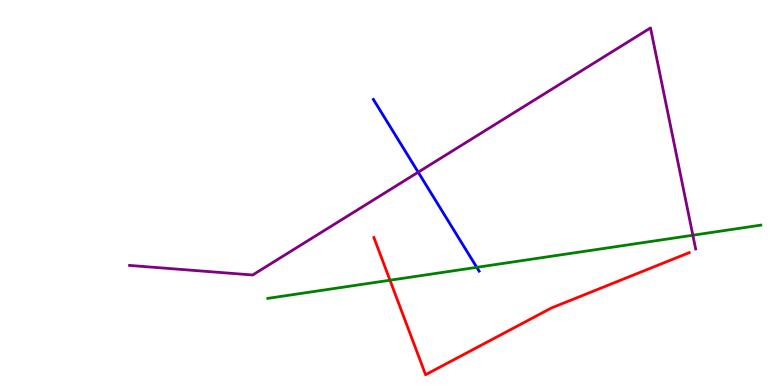[{'lines': ['blue', 'red'], 'intersections': []}, {'lines': ['green', 'red'], 'intersections': [{'x': 5.03, 'y': 2.72}]}, {'lines': ['purple', 'red'], 'intersections': []}, {'lines': ['blue', 'green'], 'intersections': [{'x': 6.15, 'y': 3.06}]}, {'lines': ['blue', 'purple'], 'intersections': [{'x': 5.4, 'y': 5.53}]}, {'lines': ['green', 'purple'], 'intersections': [{'x': 8.94, 'y': 3.89}]}]